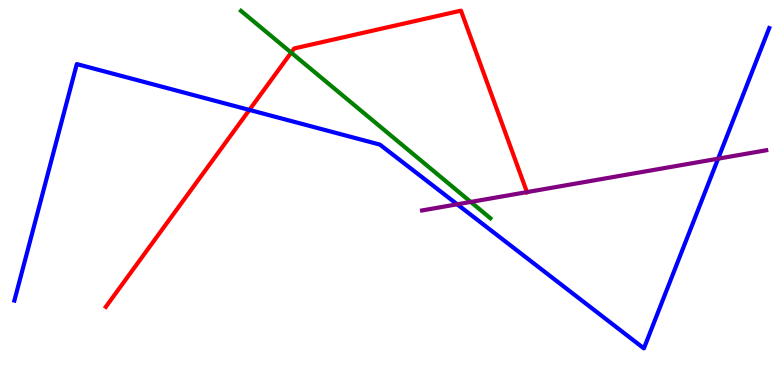[{'lines': ['blue', 'red'], 'intersections': [{'x': 3.22, 'y': 7.14}]}, {'lines': ['green', 'red'], 'intersections': [{'x': 3.76, 'y': 8.63}]}, {'lines': ['purple', 'red'], 'intersections': [{'x': 6.8, 'y': 5.01}]}, {'lines': ['blue', 'green'], 'intersections': []}, {'lines': ['blue', 'purple'], 'intersections': [{'x': 5.9, 'y': 4.69}, {'x': 9.27, 'y': 5.88}]}, {'lines': ['green', 'purple'], 'intersections': [{'x': 6.07, 'y': 4.75}]}]